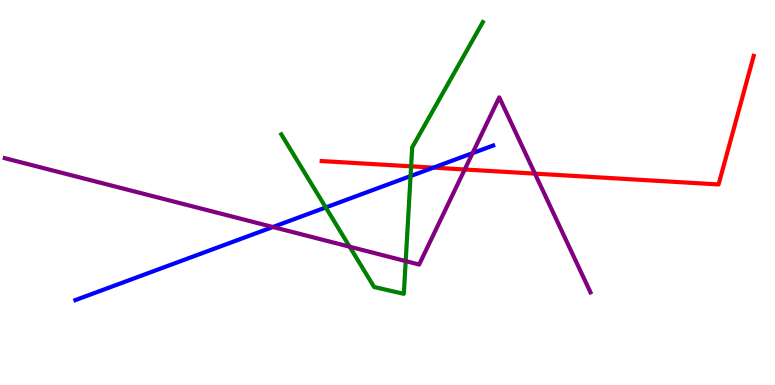[{'lines': ['blue', 'red'], 'intersections': [{'x': 5.59, 'y': 5.65}]}, {'lines': ['green', 'red'], 'intersections': [{'x': 5.3, 'y': 5.68}]}, {'lines': ['purple', 'red'], 'intersections': [{'x': 6.0, 'y': 5.6}, {'x': 6.9, 'y': 5.49}]}, {'lines': ['blue', 'green'], 'intersections': [{'x': 4.2, 'y': 4.61}, {'x': 5.3, 'y': 5.43}]}, {'lines': ['blue', 'purple'], 'intersections': [{'x': 3.52, 'y': 4.1}, {'x': 6.1, 'y': 6.02}]}, {'lines': ['green', 'purple'], 'intersections': [{'x': 4.51, 'y': 3.59}, {'x': 5.23, 'y': 3.22}]}]